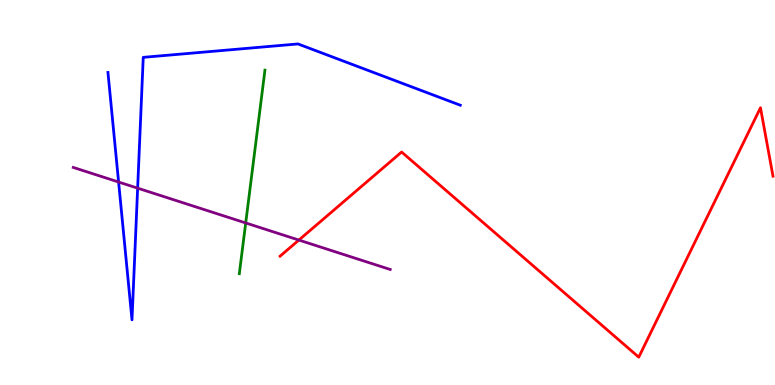[{'lines': ['blue', 'red'], 'intersections': []}, {'lines': ['green', 'red'], 'intersections': []}, {'lines': ['purple', 'red'], 'intersections': [{'x': 3.86, 'y': 3.76}]}, {'lines': ['blue', 'green'], 'intersections': []}, {'lines': ['blue', 'purple'], 'intersections': [{'x': 1.53, 'y': 5.27}, {'x': 1.78, 'y': 5.11}]}, {'lines': ['green', 'purple'], 'intersections': [{'x': 3.17, 'y': 4.21}]}]